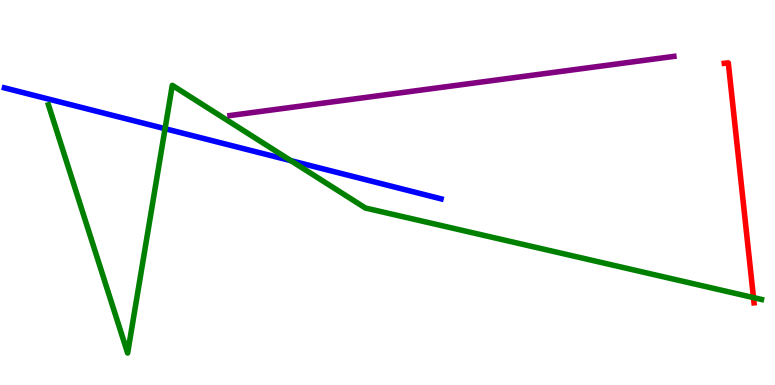[{'lines': ['blue', 'red'], 'intersections': []}, {'lines': ['green', 'red'], 'intersections': [{'x': 9.72, 'y': 2.27}]}, {'lines': ['purple', 'red'], 'intersections': []}, {'lines': ['blue', 'green'], 'intersections': [{'x': 2.13, 'y': 6.66}, {'x': 3.75, 'y': 5.83}]}, {'lines': ['blue', 'purple'], 'intersections': []}, {'lines': ['green', 'purple'], 'intersections': []}]